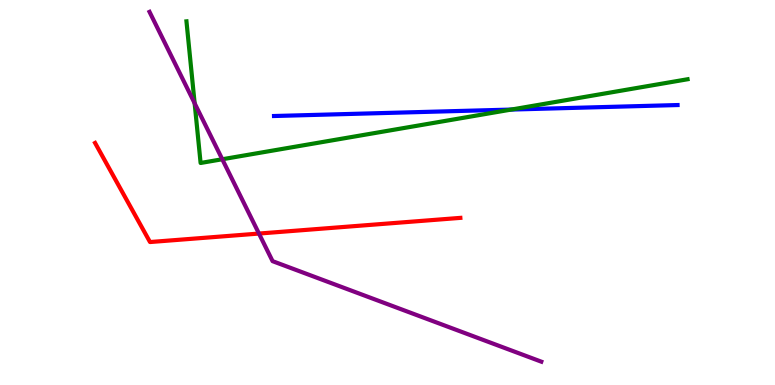[{'lines': ['blue', 'red'], 'intersections': []}, {'lines': ['green', 'red'], 'intersections': []}, {'lines': ['purple', 'red'], 'intersections': [{'x': 3.34, 'y': 3.93}]}, {'lines': ['blue', 'green'], 'intersections': [{'x': 6.6, 'y': 7.15}]}, {'lines': ['blue', 'purple'], 'intersections': []}, {'lines': ['green', 'purple'], 'intersections': [{'x': 2.51, 'y': 7.32}, {'x': 2.87, 'y': 5.86}]}]